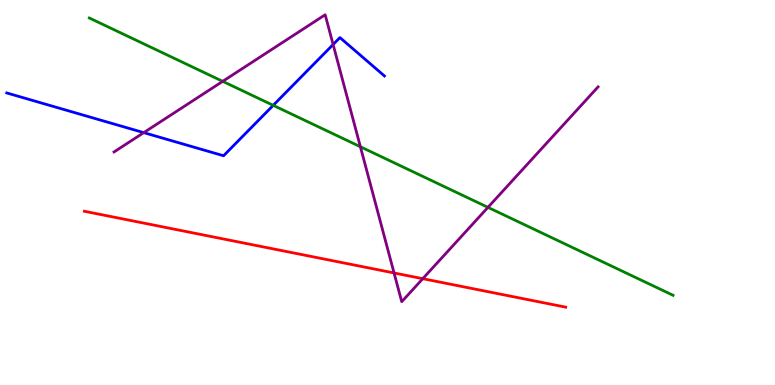[{'lines': ['blue', 'red'], 'intersections': []}, {'lines': ['green', 'red'], 'intersections': []}, {'lines': ['purple', 'red'], 'intersections': [{'x': 5.08, 'y': 2.91}, {'x': 5.46, 'y': 2.76}]}, {'lines': ['blue', 'green'], 'intersections': [{'x': 3.53, 'y': 7.26}]}, {'lines': ['blue', 'purple'], 'intersections': [{'x': 1.85, 'y': 6.56}, {'x': 4.3, 'y': 8.84}]}, {'lines': ['green', 'purple'], 'intersections': [{'x': 2.87, 'y': 7.89}, {'x': 4.65, 'y': 6.19}, {'x': 6.3, 'y': 4.61}]}]